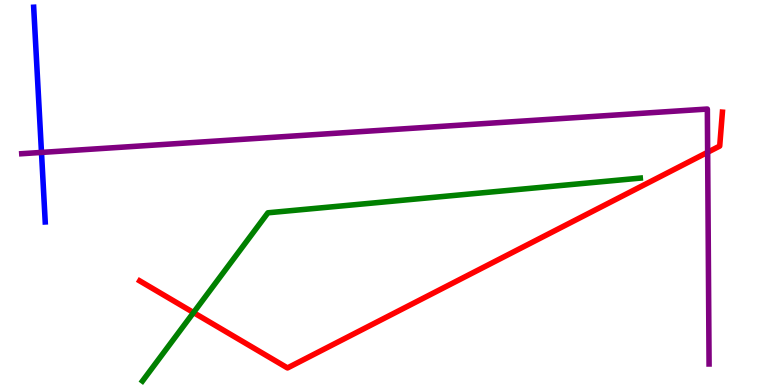[{'lines': ['blue', 'red'], 'intersections': []}, {'lines': ['green', 'red'], 'intersections': [{'x': 2.5, 'y': 1.88}]}, {'lines': ['purple', 'red'], 'intersections': [{'x': 9.13, 'y': 6.05}]}, {'lines': ['blue', 'green'], 'intersections': []}, {'lines': ['blue', 'purple'], 'intersections': [{'x': 0.535, 'y': 6.04}]}, {'lines': ['green', 'purple'], 'intersections': []}]